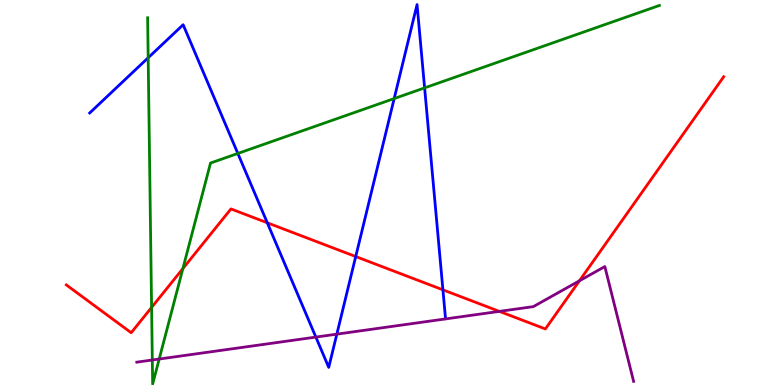[{'lines': ['blue', 'red'], 'intersections': [{'x': 3.45, 'y': 4.21}, {'x': 4.59, 'y': 3.34}, {'x': 5.72, 'y': 2.47}]}, {'lines': ['green', 'red'], 'intersections': [{'x': 1.96, 'y': 2.02}, {'x': 2.36, 'y': 3.02}]}, {'lines': ['purple', 'red'], 'intersections': [{'x': 6.44, 'y': 1.91}, {'x': 7.48, 'y': 2.71}]}, {'lines': ['blue', 'green'], 'intersections': [{'x': 1.91, 'y': 8.5}, {'x': 3.07, 'y': 6.01}, {'x': 5.09, 'y': 7.44}, {'x': 5.48, 'y': 7.72}]}, {'lines': ['blue', 'purple'], 'intersections': [{'x': 4.08, 'y': 1.24}, {'x': 4.35, 'y': 1.32}]}, {'lines': ['green', 'purple'], 'intersections': [{'x': 1.97, 'y': 0.65}, {'x': 2.05, 'y': 0.675}]}]